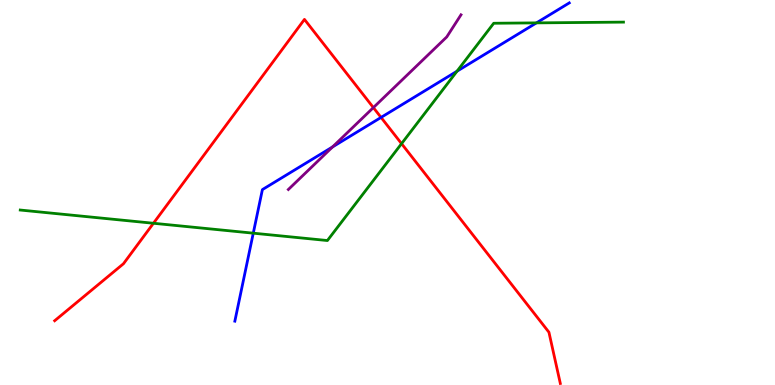[{'lines': ['blue', 'red'], 'intersections': [{'x': 4.92, 'y': 6.95}]}, {'lines': ['green', 'red'], 'intersections': [{'x': 1.98, 'y': 4.2}, {'x': 5.18, 'y': 6.27}]}, {'lines': ['purple', 'red'], 'intersections': [{'x': 4.82, 'y': 7.21}]}, {'lines': ['blue', 'green'], 'intersections': [{'x': 3.27, 'y': 3.94}, {'x': 5.9, 'y': 8.15}, {'x': 6.92, 'y': 9.41}]}, {'lines': ['blue', 'purple'], 'intersections': [{'x': 4.29, 'y': 6.18}]}, {'lines': ['green', 'purple'], 'intersections': []}]